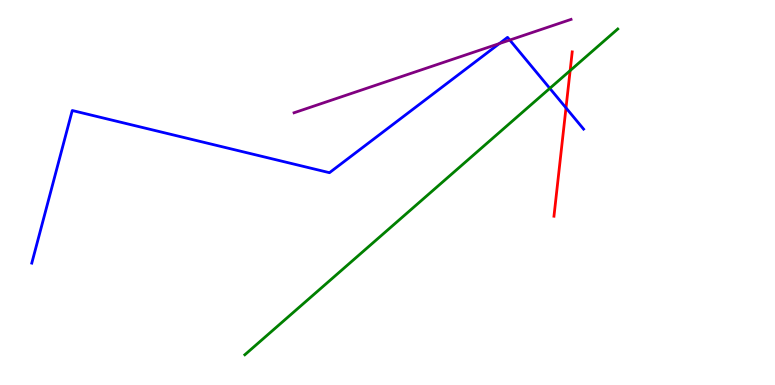[{'lines': ['blue', 'red'], 'intersections': [{'x': 7.3, 'y': 7.2}]}, {'lines': ['green', 'red'], 'intersections': [{'x': 7.36, 'y': 8.17}]}, {'lines': ['purple', 'red'], 'intersections': []}, {'lines': ['blue', 'green'], 'intersections': [{'x': 7.09, 'y': 7.71}]}, {'lines': ['blue', 'purple'], 'intersections': [{'x': 6.44, 'y': 8.87}, {'x': 6.58, 'y': 8.96}]}, {'lines': ['green', 'purple'], 'intersections': []}]